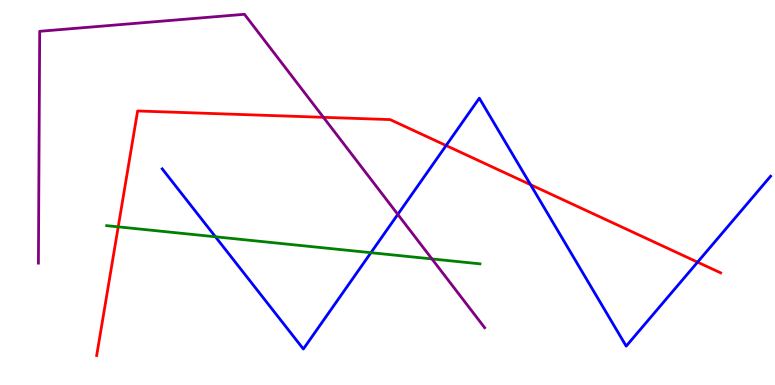[{'lines': ['blue', 'red'], 'intersections': [{'x': 5.76, 'y': 6.22}, {'x': 6.85, 'y': 5.2}, {'x': 9.0, 'y': 3.19}]}, {'lines': ['green', 'red'], 'intersections': [{'x': 1.53, 'y': 4.11}]}, {'lines': ['purple', 'red'], 'intersections': [{'x': 4.17, 'y': 6.95}]}, {'lines': ['blue', 'green'], 'intersections': [{'x': 2.78, 'y': 3.85}, {'x': 4.79, 'y': 3.44}]}, {'lines': ['blue', 'purple'], 'intersections': [{'x': 5.13, 'y': 4.43}]}, {'lines': ['green', 'purple'], 'intersections': [{'x': 5.57, 'y': 3.27}]}]